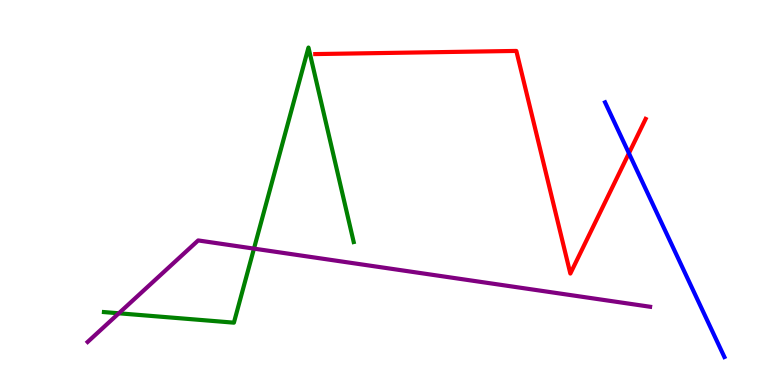[{'lines': ['blue', 'red'], 'intersections': [{'x': 8.12, 'y': 6.02}]}, {'lines': ['green', 'red'], 'intersections': []}, {'lines': ['purple', 'red'], 'intersections': []}, {'lines': ['blue', 'green'], 'intersections': []}, {'lines': ['blue', 'purple'], 'intersections': []}, {'lines': ['green', 'purple'], 'intersections': [{'x': 1.53, 'y': 1.86}, {'x': 3.28, 'y': 3.54}]}]